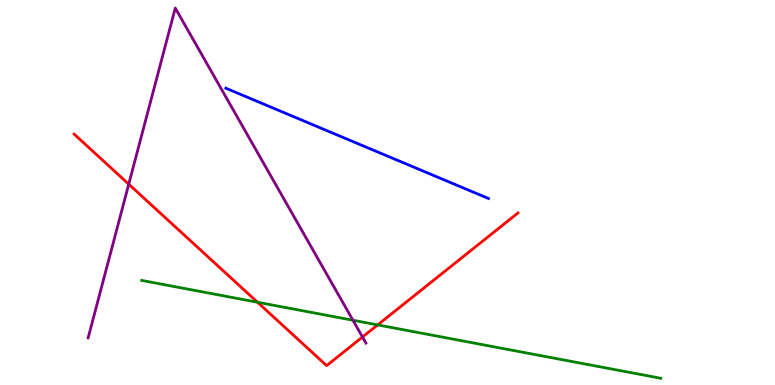[{'lines': ['blue', 'red'], 'intersections': []}, {'lines': ['green', 'red'], 'intersections': [{'x': 3.32, 'y': 2.15}, {'x': 4.87, 'y': 1.56}]}, {'lines': ['purple', 'red'], 'intersections': [{'x': 1.66, 'y': 5.22}, {'x': 4.68, 'y': 1.25}]}, {'lines': ['blue', 'green'], 'intersections': []}, {'lines': ['blue', 'purple'], 'intersections': []}, {'lines': ['green', 'purple'], 'intersections': [{'x': 4.55, 'y': 1.68}]}]